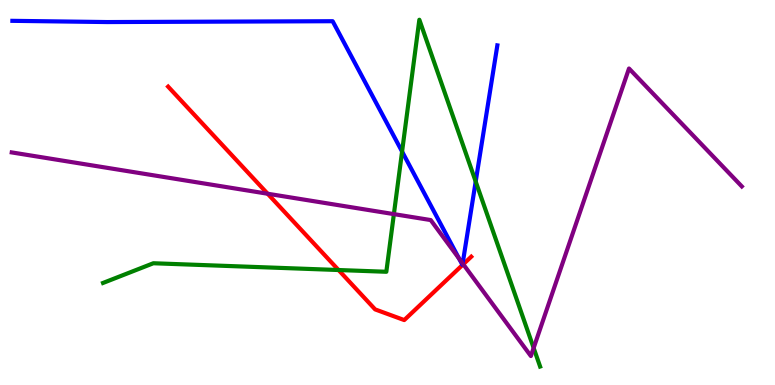[{'lines': ['blue', 'red'], 'intersections': []}, {'lines': ['green', 'red'], 'intersections': [{'x': 4.37, 'y': 2.99}]}, {'lines': ['purple', 'red'], 'intersections': [{'x': 3.45, 'y': 4.97}, {'x': 5.98, 'y': 3.14}]}, {'lines': ['blue', 'green'], 'intersections': [{'x': 5.19, 'y': 6.06}, {'x': 6.14, 'y': 5.28}]}, {'lines': ['blue', 'purple'], 'intersections': [{'x': 5.92, 'y': 3.28}, {'x': 5.97, 'y': 3.16}]}, {'lines': ['green', 'purple'], 'intersections': [{'x': 5.08, 'y': 4.44}, {'x': 6.89, 'y': 0.962}]}]